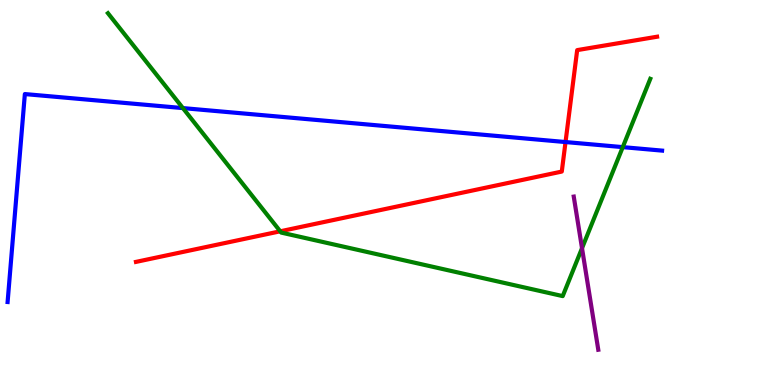[{'lines': ['blue', 'red'], 'intersections': [{'x': 7.3, 'y': 6.31}]}, {'lines': ['green', 'red'], 'intersections': [{'x': 3.62, 'y': 3.99}]}, {'lines': ['purple', 'red'], 'intersections': []}, {'lines': ['blue', 'green'], 'intersections': [{'x': 2.36, 'y': 7.19}, {'x': 8.04, 'y': 6.18}]}, {'lines': ['blue', 'purple'], 'intersections': []}, {'lines': ['green', 'purple'], 'intersections': [{'x': 7.51, 'y': 3.55}]}]